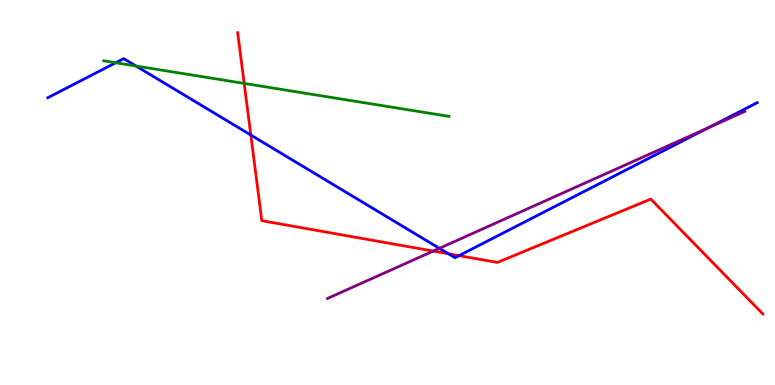[{'lines': ['blue', 'red'], 'intersections': [{'x': 3.24, 'y': 6.49}, {'x': 5.79, 'y': 3.41}, {'x': 5.92, 'y': 3.36}]}, {'lines': ['green', 'red'], 'intersections': [{'x': 3.15, 'y': 7.83}]}, {'lines': ['purple', 'red'], 'intersections': [{'x': 5.59, 'y': 3.48}]}, {'lines': ['blue', 'green'], 'intersections': [{'x': 1.49, 'y': 8.37}, {'x': 1.75, 'y': 8.29}]}, {'lines': ['blue', 'purple'], 'intersections': [{'x': 5.67, 'y': 3.55}, {'x': 9.14, 'y': 6.68}]}, {'lines': ['green', 'purple'], 'intersections': []}]